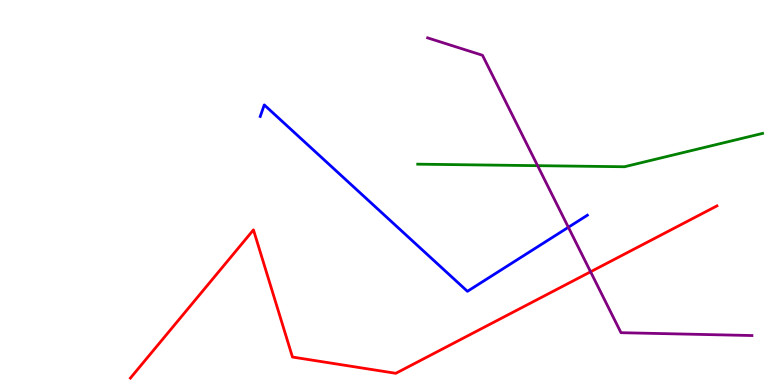[{'lines': ['blue', 'red'], 'intersections': []}, {'lines': ['green', 'red'], 'intersections': []}, {'lines': ['purple', 'red'], 'intersections': [{'x': 7.62, 'y': 2.94}]}, {'lines': ['blue', 'green'], 'intersections': []}, {'lines': ['blue', 'purple'], 'intersections': [{'x': 7.33, 'y': 4.1}]}, {'lines': ['green', 'purple'], 'intersections': [{'x': 6.94, 'y': 5.7}]}]